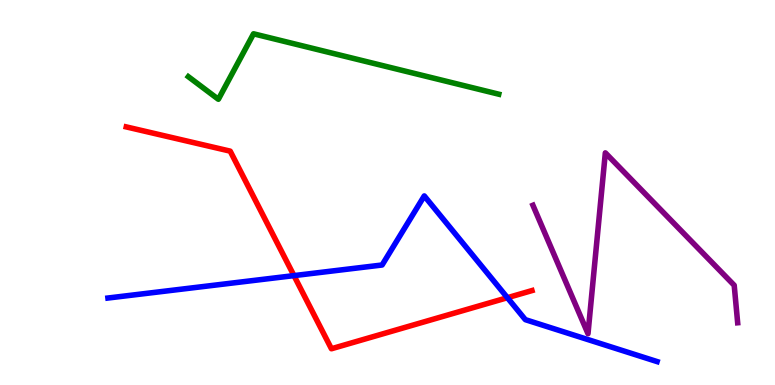[{'lines': ['blue', 'red'], 'intersections': [{'x': 3.79, 'y': 2.84}, {'x': 6.55, 'y': 2.27}]}, {'lines': ['green', 'red'], 'intersections': []}, {'lines': ['purple', 'red'], 'intersections': []}, {'lines': ['blue', 'green'], 'intersections': []}, {'lines': ['blue', 'purple'], 'intersections': []}, {'lines': ['green', 'purple'], 'intersections': []}]